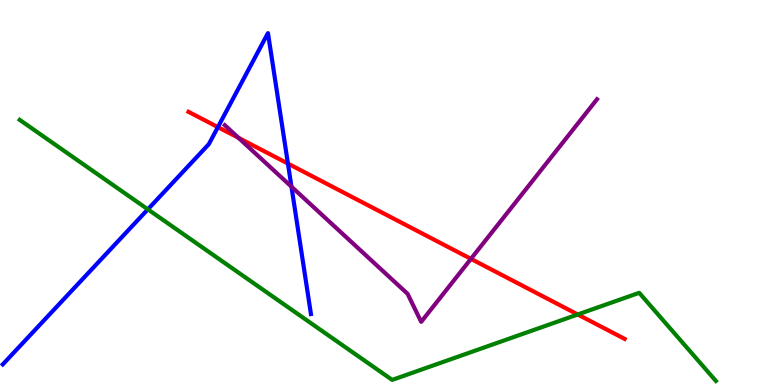[{'lines': ['blue', 'red'], 'intersections': [{'x': 2.81, 'y': 6.7}, {'x': 3.72, 'y': 5.75}]}, {'lines': ['green', 'red'], 'intersections': [{'x': 7.45, 'y': 1.83}]}, {'lines': ['purple', 'red'], 'intersections': [{'x': 3.08, 'y': 6.42}, {'x': 6.08, 'y': 3.28}]}, {'lines': ['blue', 'green'], 'intersections': [{'x': 1.91, 'y': 4.56}]}, {'lines': ['blue', 'purple'], 'intersections': [{'x': 3.76, 'y': 5.15}]}, {'lines': ['green', 'purple'], 'intersections': []}]